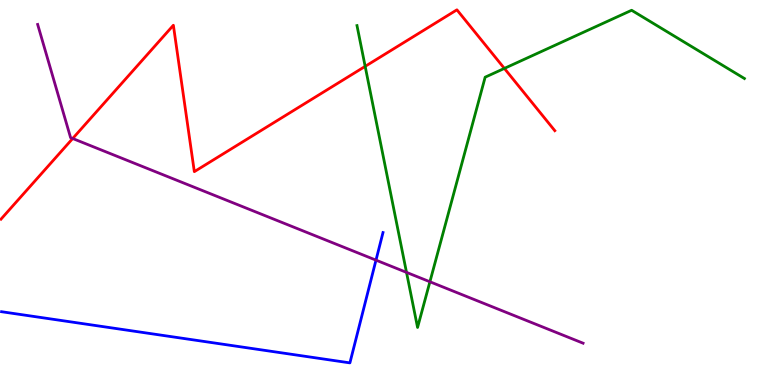[{'lines': ['blue', 'red'], 'intersections': []}, {'lines': ['green', 'red'], 'intersections': [{'x': 4.71, 'y': 8.28}, {'x': 6.51, 'y': 8.22}]}, {'lines': ['purple', 'red'], 'intersections': [{'x': 0.938, 'y': 6.4}]}, {'lines': ['blue', 'green'], 'intersections': []}, {'lines': ['blue', 'purple'], 'intersections': [{'x': 4.85, 'y': 3.24}]}, {'lines': ['green', 'purple'], 'intersections': [{'x': 5.25, 'y': 2.93}, {'x': 5.55, 'y': 2.68}]}]